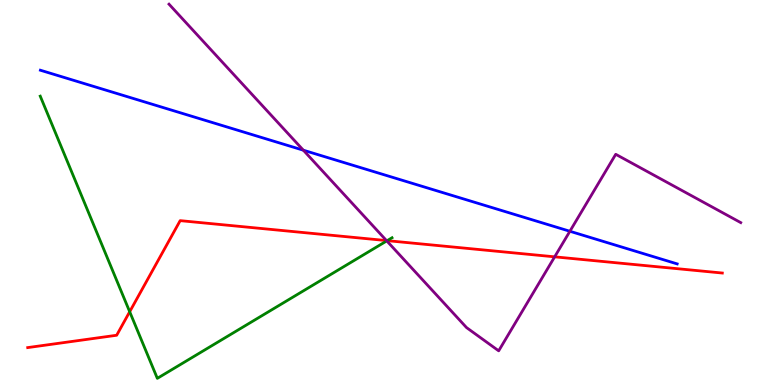[{'lines': ['blue', 'red'], 'intersections': []}, {'lines': ['green', 'red'], 'intersections': [{'x': 1.67, 'y': 1.9}, {'x': 5.0, 'y': 3.75}]}, {'lines': ['purple', 'red'], 'intersections': [{'x': 4.99, 'y': 3.75}, {'x': 7.16, 'y': 3.33}]}, {'lines': ['blue', 'green'], 'intersections': []}, {'lines': ['blue', 'purple'], 'intersections': [{'x': 3.91, 'y': 6.1}, {'x': 7.35, 'y': 3.99}]}, {'lines': ['green', 'purple'], 'intersections': [{'x': 4.99, 'y': 3.74}]}]